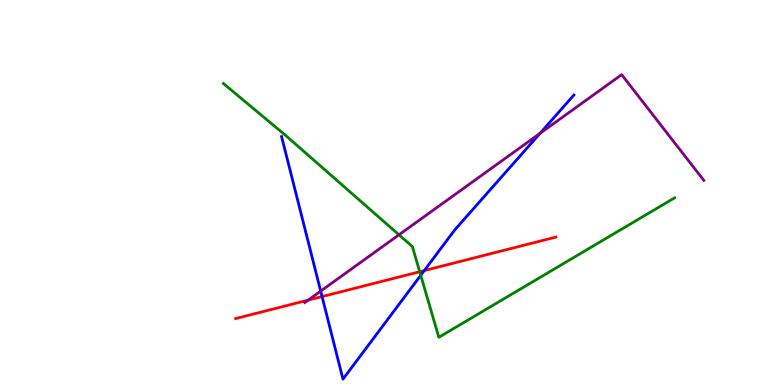[{'lines': ['blue', 'red'], 'intersections': [{'x': 4.16, 'y': 2.3}, {'x': 5.47, 'y': 2.97}]}, {'lines': ['green', 'red'], 'intersections': [{'x': 5.42, 'y': 2.94}]}, {'lines': ['purple', 'red'], 'intersections': [{'x': 3.98, 'y': 2.2}]}, {'lines': ['blue', 'green'], 'intersections': [{'x': 5.43, 'y': 2.85}]}, {'lines': ['blue', 'purple'], 'intersections': [{'x': 4.14, 'y': 2.44}, {'x': 6.97, 'y': 6.54}]}, {'lines': ['green', 'purple'], 'intersections': [{'x': 5.15, 'y': 3.9}]}]